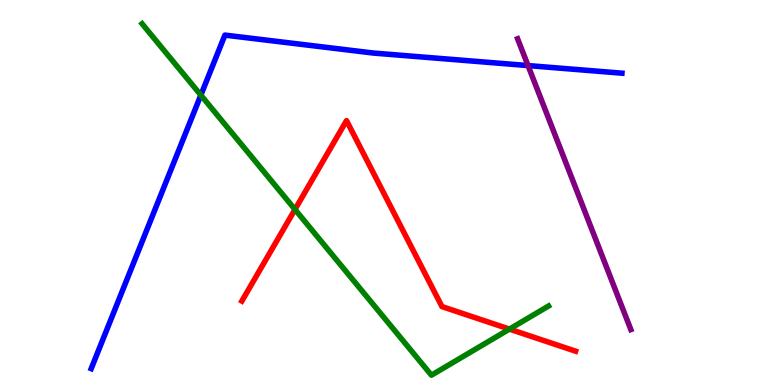[{'lines': ['blue', 'red'], 'intersections': []}, {'lines': ['green', 'red'], 'intersections': [{'x': 3.81, 'y': 4.56}, {'x': 6.57, 'y': 1.45}]}, {'lines': ['purple', 'red'], 'intersections': []}, {'lines': ['blue', 'green'], 'intersections': [{'x': 2.59, 'y': 7.53}]}, {'lines': ['blue', 'purple'], 'intersections': [{'x': 6.81, 'y': 8.3}]}, {'lines': ['green', 'purple'], 'intersections': []}]